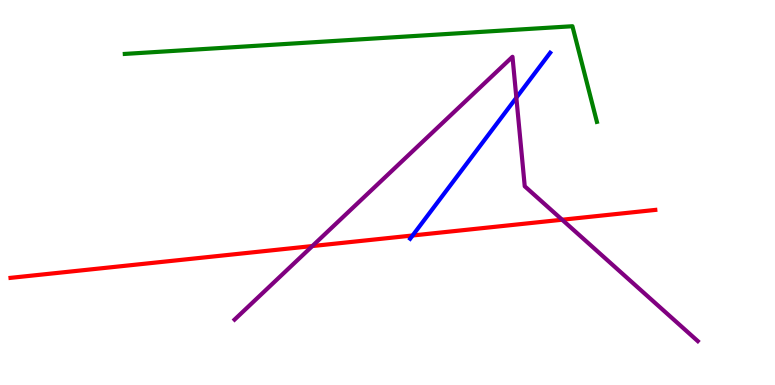[{'lines': ['blue', 'red'], 'intersections': [{'x': 5.32, 'y': 3.88}]}, {'lines': ['green', 'red'], 'intersections': []}, {'lines': ['purple', 'red'], 'intersections': [{'x': 4.03, 'y': 3.61}, {'x': 7.25, 'y': 4.29}]}, {'lines': ['blue', 'green'], 'intersections': []}, {'lines': ['blue', 'purple'], 'intersections': [{'x': 6.66, 'y': 7.46}]}, {'lines': ['green', 'purple'], 'intersections': []}]